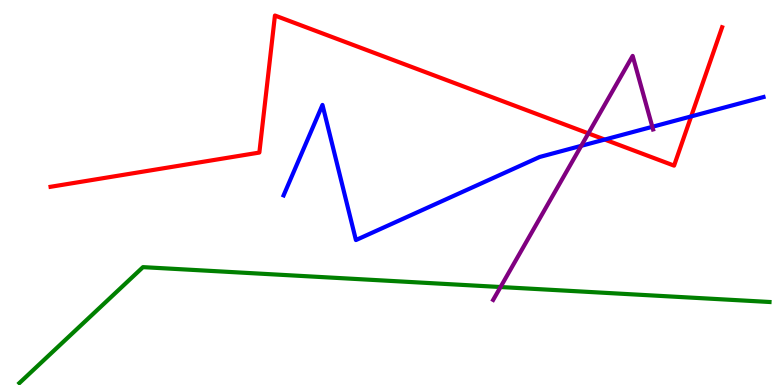[{'lines': ['blue', 'red'], 'intersections': [{'x': 7.8, 'y': 6.38}, {'x': 8.92, 'y': 6.98}]}, {'lines': ['green', 'red'], 'intersections': []}, {'lines': ['purple', 'red'], 'intersections': [{'x': 7.59, 'y': 6.54}]}, {'lines': ['blue', 'green'], 'intersections': []}, {'lines': ['blue', 'purple'], 'intersections': [{'x': 7.5, 'y': 6.21}, {'x': 8.42, 'y': 6.71}]}, {'lines': ['green', 'purple'], 'intersections': [{'x': 6.46, 'y': 2.54}]}]